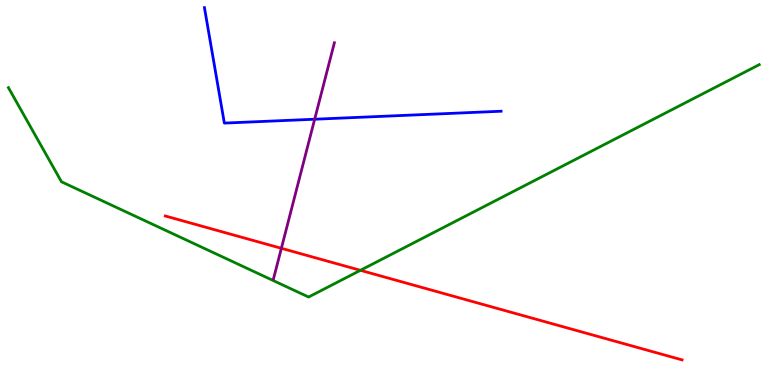[{'lines': ['blue', 'red'], 'intersections': []}, {'lines': ['green', 'red'], 'intersections': [{'x': 4.65, 'y': 2.98}]}, {'lines': ['purple', 'red'], 'intersections': [{'x': 3.63, 'y': 3.55}]}, {'lines': ['blue', 'green'], 'intersections': []}, {'lines': ['blue', 'purple'], 'intersections': [{'x': 4.06, 'y': 6.9}]}, {'lines': ['green', 'purple'], 'intersections': []}]